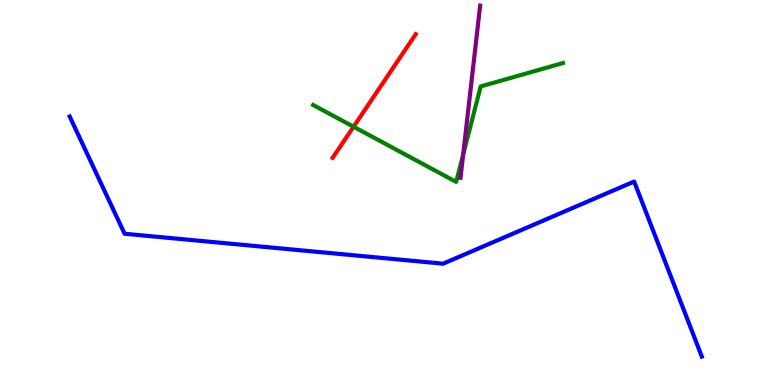[{'lines': ['blue', 'red'], 'intersections': []}, {'lines': ['green', 'red'], 'intersections': [{'x': 4.56, 'y': 6.71}]}, {'lines': ['purple', 'red'], 'intersections': []}, {'lines': ['blue', 'green'], 'intersections': []}, {'lines': ['blue', 'purple'], 'intersections': []}, {'lines': ['green', 'purple'], 'intersections': [{'x': 5.98, 'y': 5.98}]}]